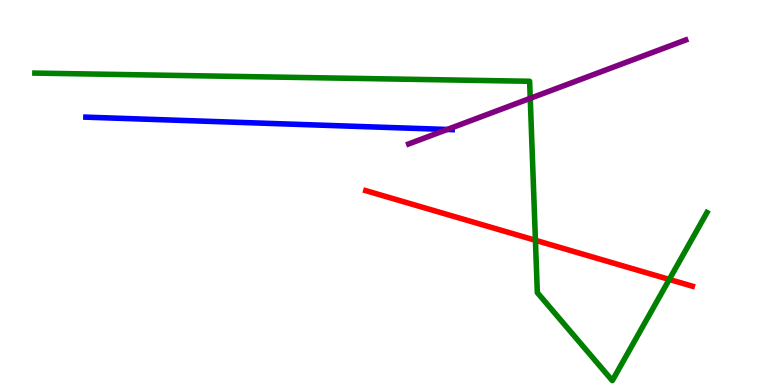[{'lines': ['blue', 'red'], 'intersections': []}, {'lines': ['green', 'red'], 'intersections': [{'x': 6.91, 'y': 3.76}, {'x': 8.64, 'y': 2.74}]}, {'lines': ['purple', 'red'], 'intersections': []}, {'lines': ['blue', 'green'], 'intersections': []}, {'lines': ['blue', 'purple'], 'intersections': [{'x': 5.77, 'y': 6.64}]}, {'lines': ['green', 'purple'], 'intersections': [{'x': 6.84, 'y': 7.45}]}]